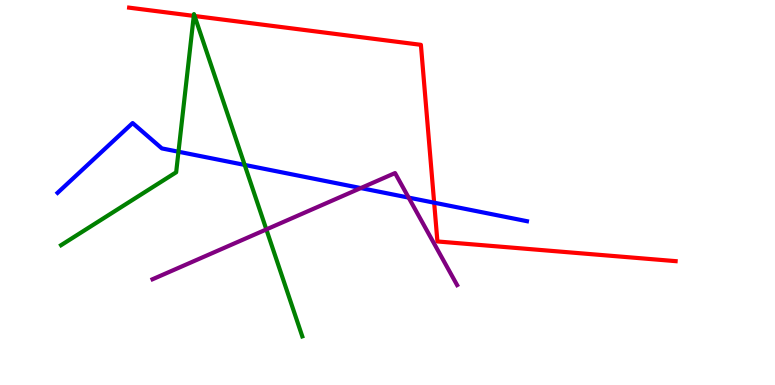[{'lines': ['blue', 'red'], 'intersections': [{'x': 5.6, 'y': 4.74}]}, {'lines': ['green', 'red'], 'intersections': [{'x': 2.5, 'y': 9.59}, {'x': 2.51, 'y': 9.58}]}, {'lines': ['purple', 'red'], 'intersections': []}, {'lines': ['blue', 'green'], 'intersections': [{'x': 2.3, 'y': 6.06}, {'x': 3.16, 'y': 5.72}]}, {'lines': ['blue', 'purple'], 'intersections': [{'x': 4.66, 'y': 5.12}, {'x': 5.27, 'y': 4.87}]}, {'lines': ['green', 'purple'], 'intersections': [{'x': 3.44, 'y': 4.04}]}]